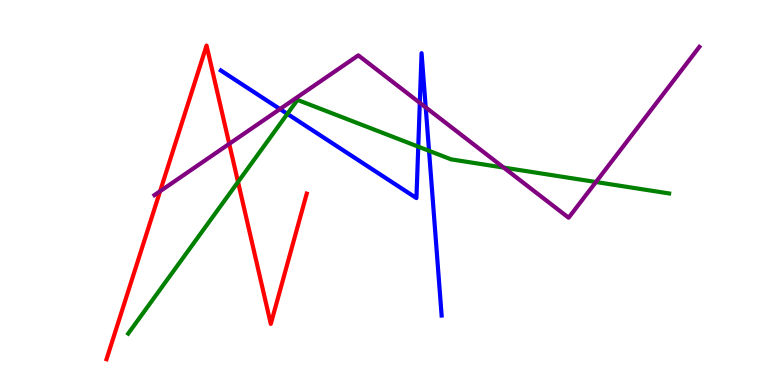[{'lines': ['blue', 'red'], 'intersections': []}, {'lines': ['green', 'red'], 'intersections': [{'x': 3.07, 'y': 5.27}]}, {'lines': ['purple', 'red'], 'intersections': [{'x': 2.07, 'y': 5.03}, {'x': 2.96, 'y': 6.26}]}, {'lines': ['blue', 'green'], 'intersections': [{'x': 3.71, 'y': 7.04}, {'x': 5.4, 'y': 6.19}, {'x': 5.54, 'y': 6.08}]}, {'lines': ['blue', 'purple'], 'intersections': [{'x': 3.61, 'y': 7.17}, {'x': 5.42, 'y': 7.33}, {'x': 5.49, 'y': 7.21}]}, {'lines': ['green', 'purple'], 'intersections': [{'x': 6.5, 'y': 5.65}, {'x': 7.69, 'y': 5.27}]}]